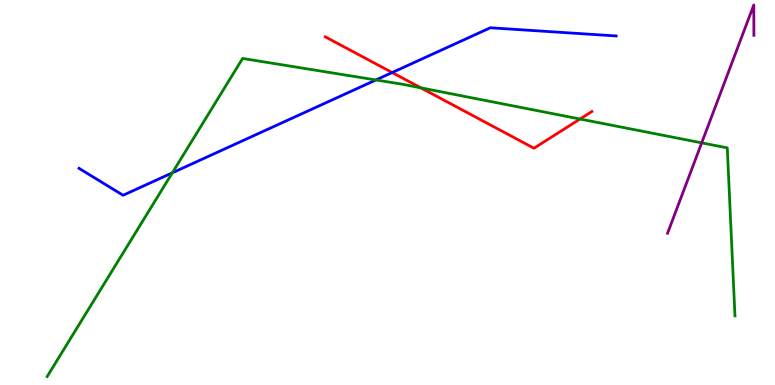[{'lines': ['blue', 'red'], 'intersections': [{'x': 5.06, 'y': 8.12}]}, {'lines': ['green', 'red'], 'intersections': [{'x': 5.43, 'y': 7.72}, {'x': 7.48, 'y': 6.91}]}, {'lines': ['purple', 'red'], 'intersections': []}, {'lines': ['blue', 'green'], 'intersections': [{'x': 2.22, 'y': 5.51}, {'x': 4.85, 'y': 7.92}]}, {'lines': ['blue', 'purple'], 'intersections': []}, {'lines': ['green', 'purple'], 'intersections': [{'x': 9.05, 'y': 6.29}]}]